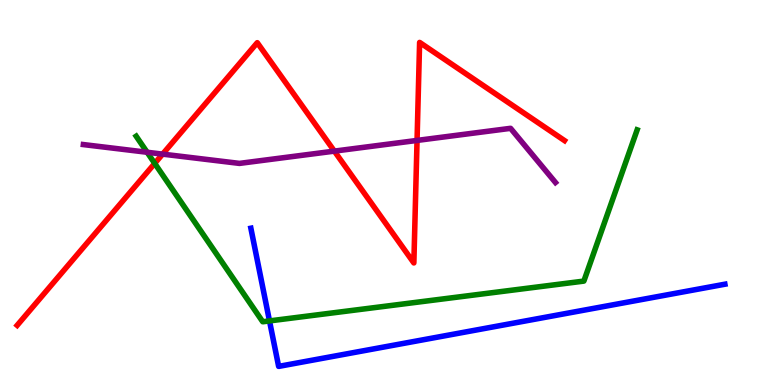[{'lines': ['blue', 'red'], 'intersections': []}, {'lines': ['green', 'red'], 'intersections': [{'x': 2.0, 'y': 5.76}]}, {'lines': ['purple', 'red'], 'intersections': [{'x': 2.1, 'y': 6.0}, {'x': 4.31, 'y': 6.07}, {'x': 5.38, 'y': 6.35}]}, {'lines': ['blue', 'green'], 'intersections': [{'x': 3.48, 'y': 1.66}]}, {'lines': ['blue', 'purple'], 'intersections': []}, {'lines': ['green', 'purple'], 'intersections': [{'x': 1.9, 'y': 6.05}]}]